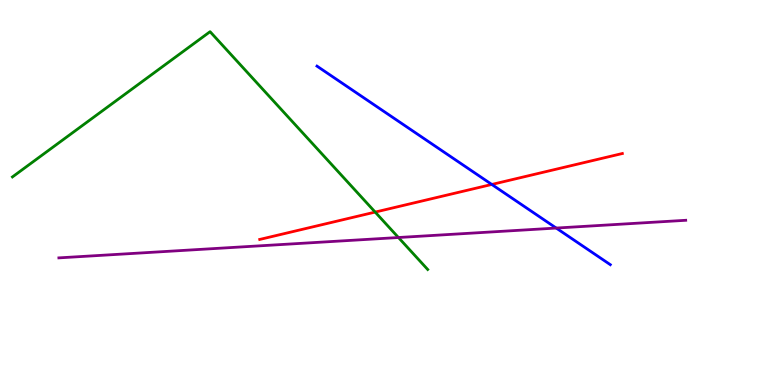[{'lines': ['blue', 'red'], 'intersections': [{'x': 6.35, 'y': 5.21}]}, {'lines': ['green', 'red'], 'intersections': [{'x': 4.84, 'y': 4.49}]}, {'lines': ['purple', 'red'], 'intersections': []}, {'lines': ['blue', 'green'], 'intersections': []}, {'lines': ['blue', 'purple'], 'intersections': [{'x': 7.18, 'y': 4.08}]}, {'lines': ['green', 'purple'], 'intersections': [{'x': 5.14, 'y': 3.83}]}]